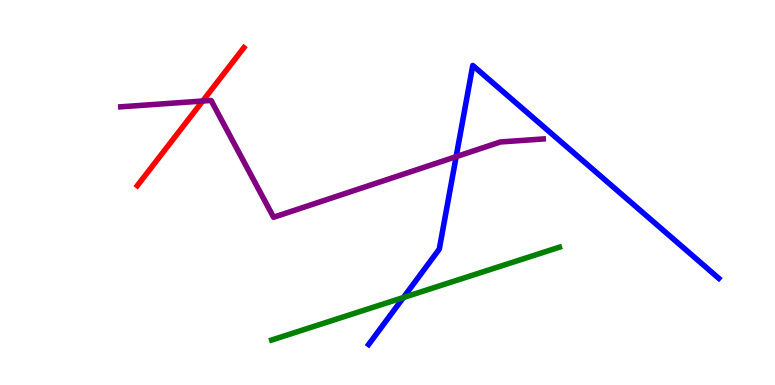[{'lines': ['blue', 'red'], 'intersections': []}, {'lines': ['green', 'red'], 'intersections': []}, {'lines': ['purple', 'red'], 'intersections': [{'x': 2.62, 'y': 7.38}]}, {'lines': ['blue', 'green'], 'intersections': [{'x': 5.21, 'y': 2.27}]}, {'lines': ['blue', 'purple'], 'intersections': [{'x': 5.89, 'y': 5.93}]}, {'lines': ['green', 'purple'], 'intersections': []}]